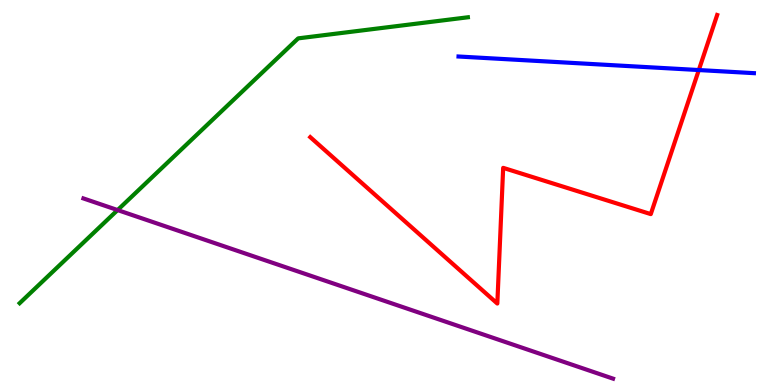[{'lines': ['blue', 'red'], 'intersections': [{'x': 9.02, 'y': 8.18}]}, {'lines': ['green', 'red'], 'intersections': []}, {'lines': ['purple', 'red'], 'intersections': []}, {'lines': ['blue', 'green'], 'intersections': []}, {'lines': ['blue', 'purple'], 'intersections': []}, {'lines': ['green', 'purple'], 'intersections': [{'x': 1.52, 'y': 4.54}]}]